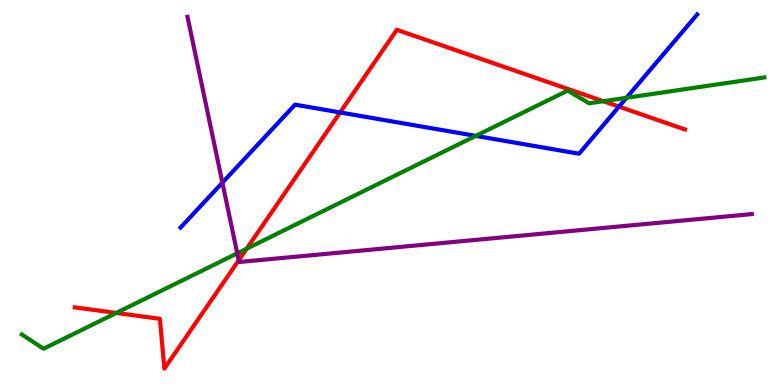[{'lines': ['blue', 'red'], 'intersections': [{'x': 4.39, 'y': 7.08}, {'x': 7.99, 'y': 7.23}]}, {'lines': ['green', 'red'], 'intersections': [{'x': 1.5, 'y': 1.87}, {'x': 3.18, 'y': 3.54}, {'x': 7.78, 'y': 7.37}]}, {'lines': ['purple', 'red'], 'intersections': [{'x': 3.08, 'y': 3.24}]}, {'lines': ['blue', 'green'], 'intersections': [{'x': 6.14, 'y': 6.47}, {'x': 8.08, 'y': 7.46}]}, {'lines': ['blue', 'purple'], 'intersections': [{'x': 2.87, 'y': 5.26}]}, {'lines': ['green', 'purple'], 'intersections': [{'x': 3.06, 'y': 3.42}]}]